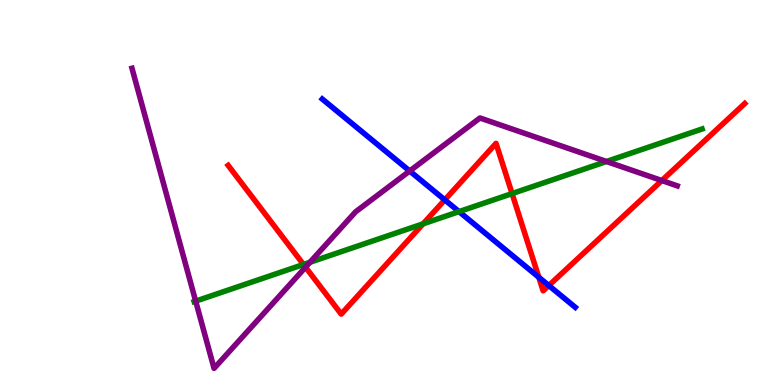[{'lines': ['blue', 'red'], 'intersections': [{'x': 5.74, 'y': 4.81}, {'x': 6.95, 'y': 2.8}, {'x': 7.08, 'y': 2.58}]}, {'lines': ['green', 'red'], 'intersections': [{'x': 3.92, 'y': 3.13}, {'x': 5.46, 'y': 4.19}, {'x': 6.61, 'y': 4.97}]}, {'lines': ['purple', 'red'], 'intersections': [{'x': 3.94, 'y': 3.06}, {'x': 8.54, 'y': 5.31}]}, {'lines': ['blue', 'green'], 'intersections': [{'x': 5.92, 'y': 4.5}]}, {'lines': ['blue', 'purple'], 'intersections': [{'x': 5.29, 'y': 5.56}]}, {'lines': ['green', 'purple'], 'intersections': [{'x': 2.52, 'y': 2.18}, {'x': 4.0, 'y': 3.19}, {'x': 7.83, 'y': 5.81}]}]